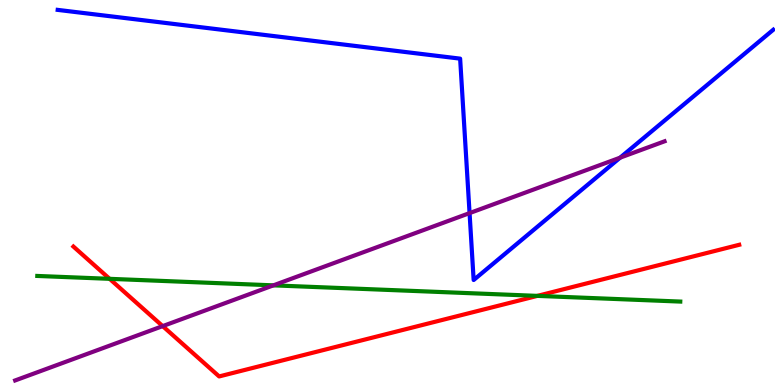[{'lines': ['blue', 'red'], 'intersections': []}, {'lines': ['green', 'red'], 'intersections': [{'x': 1.41, 'y': 2.76}, {'x': 6.93, 'y': 2.31}]}, {'lines': ['purple', 'red'], 'intersections': [{'x': 2.1, 'y': 1.53}]}, {'lines': ['blue', 'green'], 'intersections': []}, {'lines': ['blue', 'purple'], 'intersections': [{'x': 6.06, 'y': 4.46}, {'x': 8.0, 'y': 5.9}]}, {'lines': ['green', 'purple'], 'intersections': [{'x': 3.53, 'y': 2.59}]}]